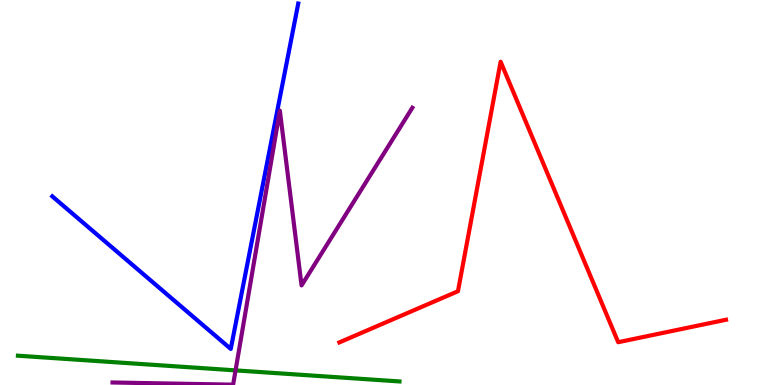[{'lines': ['blue', 'red'], 'intersections': []}, {'lines': ['green', 'red'], 'intersections': []}, {'lines': ['purple', 'red'], 'intersections': []}, {'lines': ['blue', 'green'], 'intersections': []}, {'lines': ['blue', 'purple'], 'intersections': []}, {'lines': ['green', 'purple'], 'intersections': [{'x': 3.04, 'y': 0.38}]}]